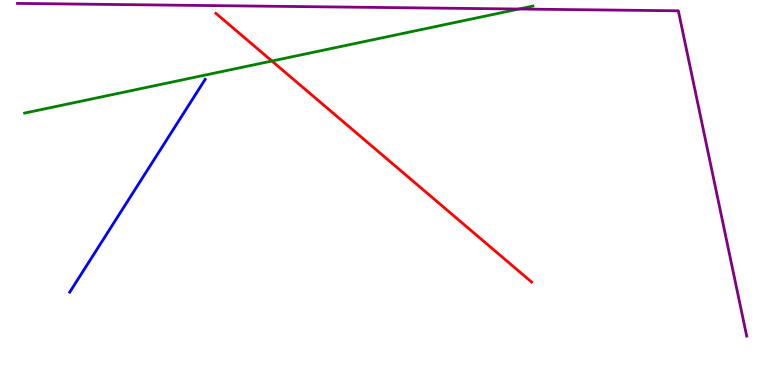[{'lines': ['blue', 'red'], 'intersections': []}, {'lines': ['green', 'red'], 'intersections': [{'x': 3.51, 'y': 8.42}]}, {'lines': ['purple', 'red'], 'intersections': []}, {'lines': ['blue', 'green'], 'intersections': []}, {'lines': ['blue', 'purple'], 'intersections': []}, {'lines': ['green', 'purple'], 'intersections': [{'x': 6.7, 'y': 9.77}]}]